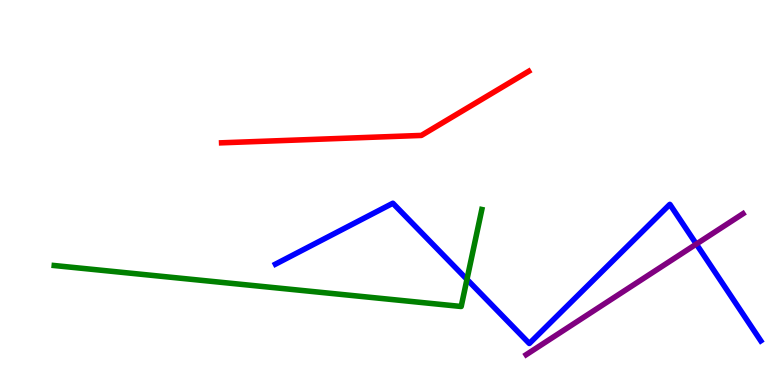[{'lines': ['blue', 'red'], 'intersections': []}, {'lines': ['green', 'red'], 'intersections': []}, {'lines': ['purple', 'red'], 'intersections': []}, {'lines': ['blue', 'green'], 'intersections': [{'x': 6.03, 'y': 2.74}]}, {'lines': ['blue', 'purple'], 'intersections': [{'x': 8.98, 'y': 3.66}]}, {'lines': ['green', 'purple'], 'intersections': []}]